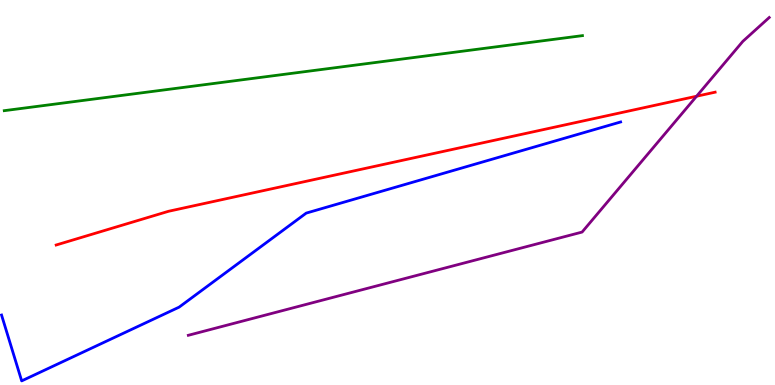[{'lines': ['blue', 'red'], 'intersections': []}, {'lines': ['green', 'red'], 'intersections': []}, {'lines': ['purple', 'red'], 'intersections': [{'x': 8.99, 'y': 7.5}]}, {'lines': ['blue', 'green'], 'intersections': []}, {'lines': ['blue', 'purple'], 'intersections': []}, {'lines': ['green', 'purple'], 'intersections': []}]